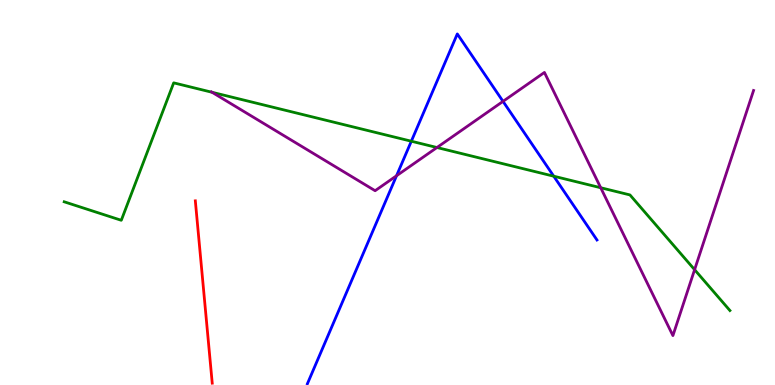[{'lines': ['blue', 'red'], 'intersections': []}, {'lines': ['green', 'red'], 'intersections': []}, {'lines': ['purple', 'red'], 'intersections': []}, {'lines': ['blue', 'green'], 'intersections': [{'x': 5.31, 'y': 6.33}, {'x': 7.15, 'y': 5.42}]}, {'lines': ['blue', 'purple'], 'intersections': [{'x': 5.12, 'y': 5.43}, {'x': 6.49, 'y': 7.37}]}, {'lines': ['green', 'purple'], 'intersections': [{'x': 2.74, 'y': 7.6}, {'x': 5.64, 'y': 6.17}, {'x': 7.75, 'y': 5.12}, {'x': 8.96, 'y': 3.0}]}]